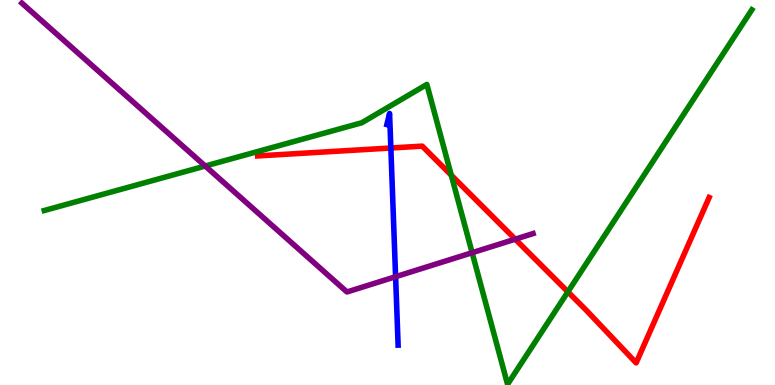[{'lines': ['blue', 'red'], 'intersections': [{'x': 5.04, 'y': 6.16}]}, {'lines': ['green', 'red'], 'intersections': [{'x': 5.82, 'y': 5.45}, {'x': 7.33, 'y': 2.42}]}, {'lines': ['purple', 'red'], 'intersections': [{'x': 6.65, 'y': 3.79}]}, {'lines': ['blue', 'green'], 'intersections': []}, {'lines': ['blue', 'purple'], 'intersections': [{'x': 5.1, 'y': 2.81}]}, {'lines': ['green', 'purple'], 'intersections': [{'x': 2.65, 'y': 5.69}, {'x': 6.09, 'y': 3.44}]}]